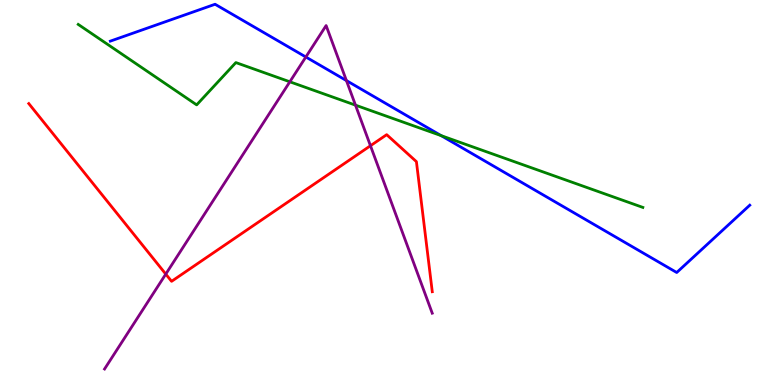[{'lines': ['blue', 'red'], 'intersections': []}, {'lines': ['green', 'red'], 'intersections': []}, {'lines': ['purple', 'red'], 'intersections': [{'x': 2.14, 'y': 2.88}, {'x': 4.78, 'y': 6.21}]}, {'lines': ['blue', 'green'], 'intersections': [{'x': 5.69, 'y': 6.48}]}, {'lines': ['blue', 'purple'], 'intersections': [{'x': 3.95, 'y': 8.52}, {'x': 4.47, 'y': 7.91}]}, {'lines': ['green', 'purple'], 'intersections': [{'x': 3.74, 'y': 7.88}, {'x': 4.59, 'y': 7.27}]}]